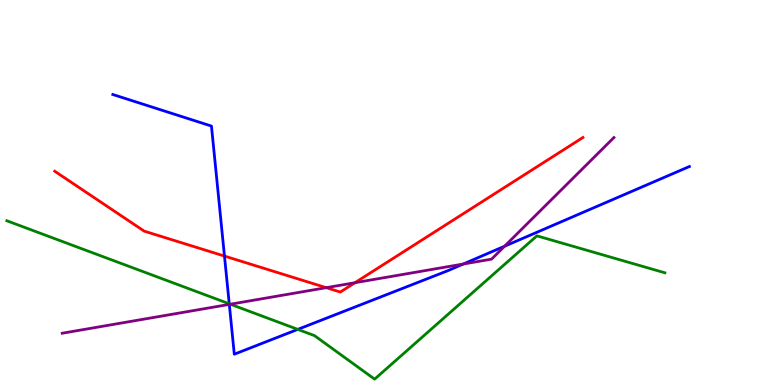[{'lines': ['blue', 'red'], 'intersections': [{'x': 2.9, 'y': 3.35}]}, {'lines': ['green', 'red'], 'intersections': []}, {'lines': ['purple', 'red'], 'intersections': [{'x': 4.21, 'y': 2.53}, {'x': 4.58, 'y': 2.66}]}, {'lines': ['blue', 'green'], 'intersections': [{'x': 2.96, 'y': 2.11}, {'x': 3.84, 'y': 1.44}]}, {'lines': ['blue', 'purple'], 'intersections': [{'x': 2.96, 'y': 2.09}, {'x': 5.98, 'y': 3.14}, {'x': 6.51, 'y': 3.61}]}, {'lines': ['green', 'purple'], 'intersections': [{'x': 2.97, 'y': 2.1}]}]